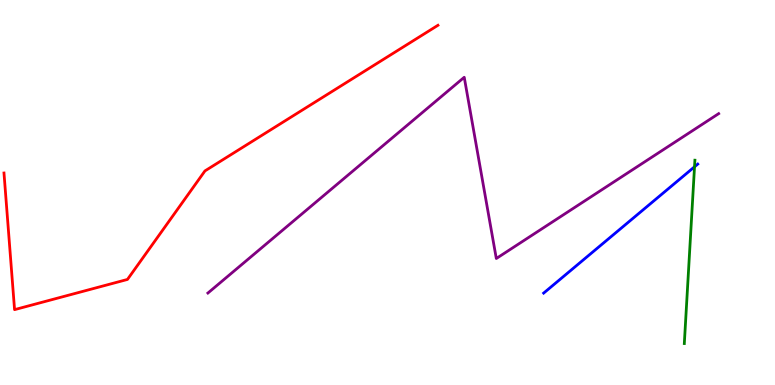[{'lines': ['blue', 'red'], 'intersections': []}, {'lines': ['green', 'red'], 'intersections': []}, {'lines': ['purple', 'red'], 'intersections': []}, {'lines': ['blue', 'green'], 'intersections': [{'x': 8.96, 'y': 5.67}]}, {'lines': ['blue', 'purple'], 'intersections': []}, {'lines': ['green', 'purple'], 'intersections': []}]